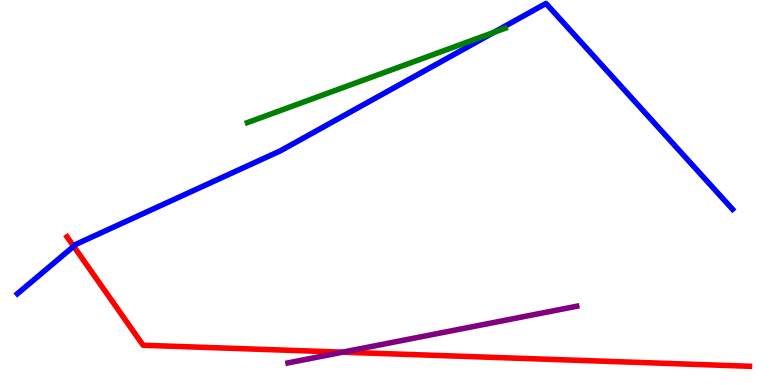[{'lines': ['blue', 'red'], 'intersections': [{'x': 0.951, 'y': 3.6}]}, {'lines': ['green', 'red'], 'intersections': []}, {'lines': ['purple', 'red'], 'intersections': [{'x': 4.42, 'y': 0.853}]}, {'lines': ['blue', 'green'], 'intersections': [{'x': 6.37, 'y': 9.16}]}, {'lines': ['blue', 'purple'], 'intersections': []}, {'lines': ['green', 'purple'], 'intersections': []}]